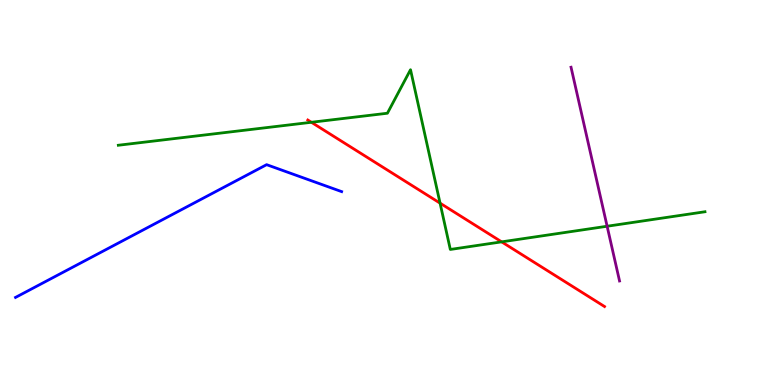[{'lines': ['blue', 'red'], 'intersections': []}, {'lines': ['green', 'red'], 'intersections': [{'x': 4.02, 'y': 6.82}, {'x': 5.68, 'y': 4.72}, {'x': 6.47, 'y': 3.72}]}, {'lines': ['purple', 'red'], 'intersections': []}, {'lines': ['blue', 'green'], 'intersections': []}, {'lines': ['blue', 'purple'], 'intersections': []}, {'lines': ['green', 'purple'], 'intersections': [{'x': 7.83, 'y': 4.12}]}]